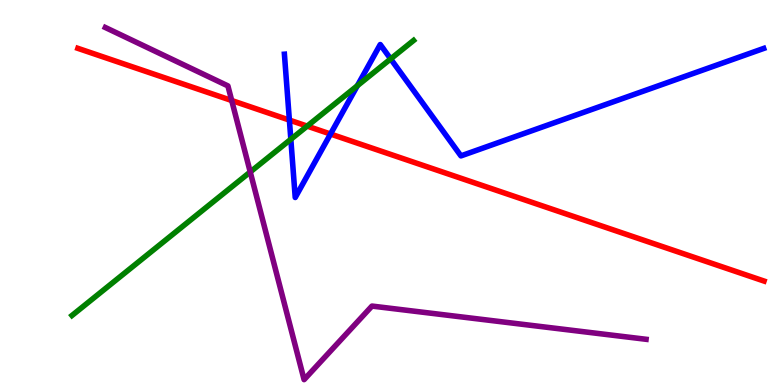[{'lines': ['blue', 'red'], 'intersections': [{'x': 3.73, 'y': 6.88}, {'x': 4.26, 'y': 6.52}]}, {'lines': ['green', 'red'], 'intersections': [{'x': 3.96, 'y': 6.72}]}, {'lines': ['purple', 'red'], 'intersections': [{'x': 2.99, 'y': 7.39}]}, {'lines': ['blue', 'green'], 'intersections': [{'x': 3.75, 'y': 6.38}, {'x': 4.61, 'y': 7.77}, {'x': 5.04, 'y': 8.47}]}, {'lines': ['blue', 'purple'], 'intersections': []}, {'lines': ['green', 'purple'], 'intersections': [{'x': 3.23, 'y': 5.53}]}]